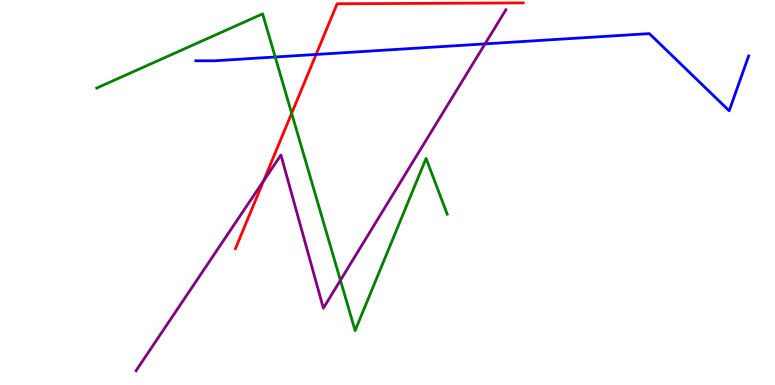[{'lines': ['blue', 'red'], 'intersections': [{'x': 4.08, 'y': 8.59}]}, {'lines': ['green', 'red'], 'intersections': [{'x': 3.76, 'y': 7.06}]}, {'lines': ['purple', 'red'], 'intersections': [{'x': 3.4, 'y': 5.3}]}, {'lines': ['blue', 'green'], 'intersections': [{'x': 3.55, 'y': 8.52}]}, {'lines': ['blue', 'purple'], 'intersections': [{'x': 6.26, 'y': 8.86}]}, {'lines': ['green', 'purple'], 'intersections': [{'x': 4.39, 'y': 2.72}]}]